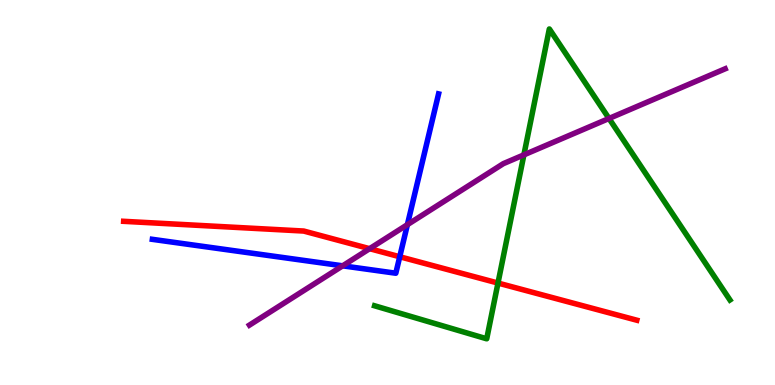[{'lines': ['blue', 'red'], 'intersections': [{'x': 5.16, 'y': 3.33}]}, {'lines': ['green', 'red'], 'intersections': [{'x': 6.43, 'y': 2.65}]}, {'lines': ['purple', 'red'], 'intersections': [{'x': 4.77, 'y': 3.54}]}, {'lines': ['blue', 'green'], 'intersections': []}, {'lines': ['blue', 'purple'], 'intersections': [{'x': 4.42, 'y': 3.1}, {'x': 5.26, 'y': 4.16}]}, {'lines': ['green', 'purple'], 'intersections': [{'x': 6.76, 'y': 5.98}, {'x': 7.86, 'y': 6.92}]}]